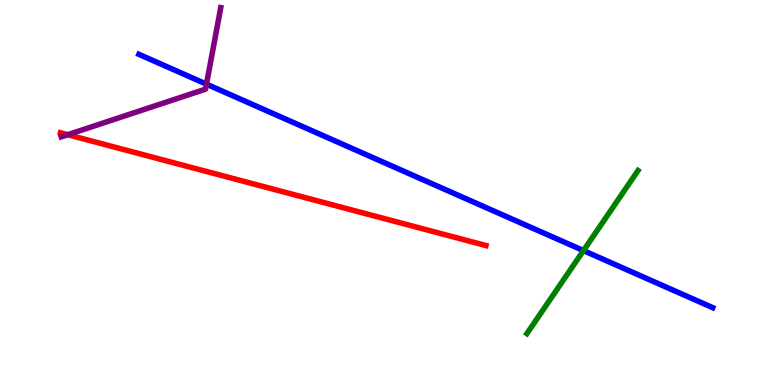[{'lines': ['blue', 'red'], 'intersections': []}, {'lines': ['green', 'red'], 'intersections': []}, {'lines': ['purple', 'red'], 'intersections': [{'x': 0.874, 'y': 6.5}]}, {'lines': ['blue', 'green'], 'intersections': [{'x': 7.53, 'y': 3.49}]}, {'lines': ['blue', 'purple'], 'intersections': [{'x': 2.66, 'y': 7.81}]}, {'lines': ['green', 'purple'], 'intersections': []}]